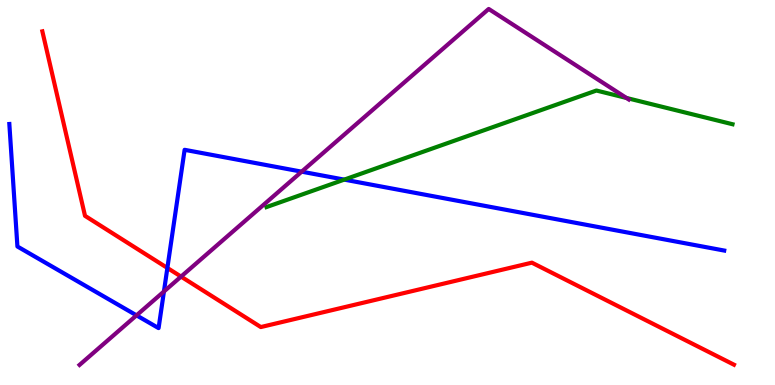[{'lines': ['blue', 'red'], 'intersections': [{'x': 2.16, 'y': 3.04}]}, {'lines': ['green', 'red'], 'intersections': []}, {'lines': ['purple', 'red'], 'intersections': [{'x': 2.34, 'y': 2.82}]}, {'lines': ['blue', 'green'], 'intersections': [{'x': 4.44, 'y': 5.33}]}, {'lines': ['blue', 'purple'], 'intersections': [{'x': 1.76, 'y': 1.81}, {'x': 2.12, 'y': 2.43}, {'x': 3.89, 'y': 5.54}]}, {'lines': ['green', 'purple'], 'intersections': [{'x': 8.08, 'y': 7.46}]}]